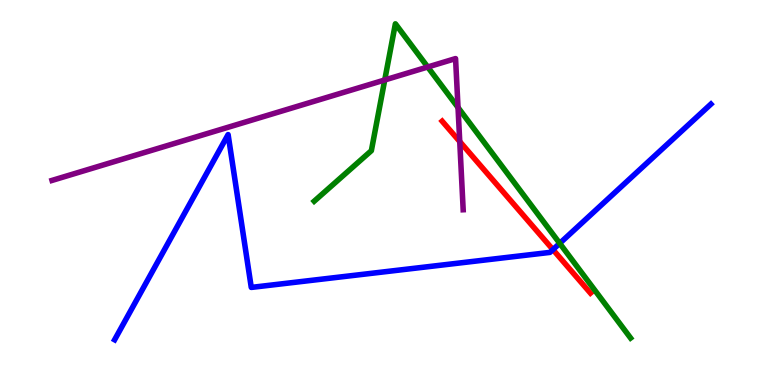[{'lines': ['blue', 'red'], 'intersections': [{'x': 7.13, 'y': 3.52}]}, {'lines': ['green', 'red'], 'intersections': []}, {'lines': ['purple', 'red'], 'intersections': [{'x': 5.93, 'y': 6.32}]}, {'lines': ['blue', 'green'], 'intersections': [{'x': 7.22, 'y': 3.68}]}, {'lines': ['blue', 'purple'], 'intersections': []}, {'lines': ['green', 'purple'], 'intersections': [{'x': 4.96, 'y': 7.92}, {'x': 5.52, 'y': 8.26}, {'x': 5.91, 'y': 7.21}]}]